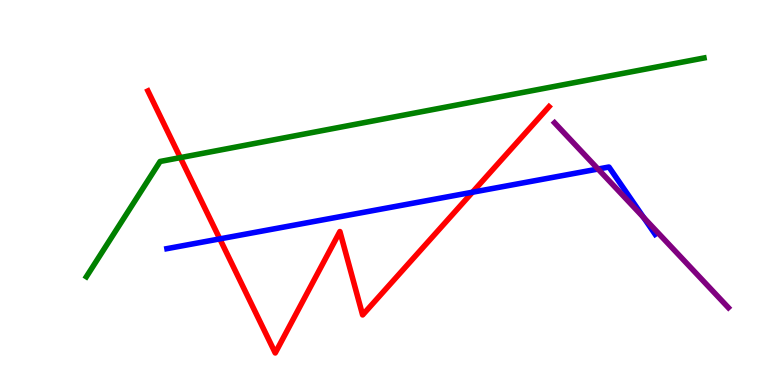[{'lines': ['blue', 'red'], 'intersections': [{'x': 2.84, 'y': 3.8}, {'x': 6.1, 'y': 5.01}]}, {'lines': ['green', 'red'], 'intersections': [{'x': 2.33, 'y': 5.91}]}, {'lines': ['purple', 'red'], 'intersections': []}, {'lines': ['blue', 'green'], 'intersections': []}, {'lines': ['blue', 'purple'], 'intersections': [{'x': 7.72, 'y': 5.61}, {'x': 8.3, 'y': 4.35}]}, {'lines': ['green', 'purple'], 'intersections': []}]